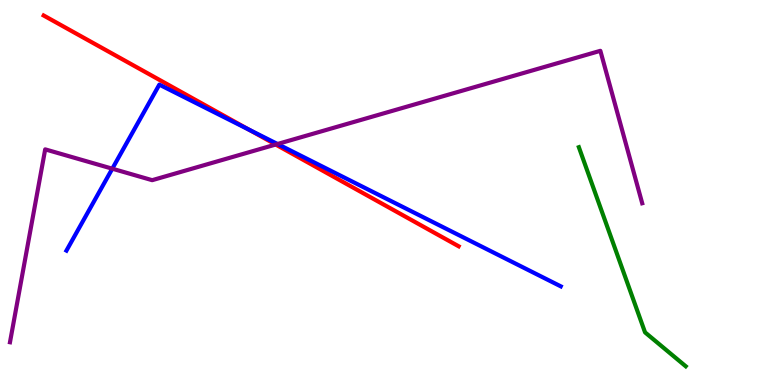[{'lines': ['blue', 'red'], 'intersections': [{'x': 3.21, 'y': 6.63}]}, {'lines': ['green', 'red'], 'intersections': []}, {'lines': ['purple', 'red'], 'intersections': [{'x': 3.56, 'y': 6.25}]}, {'lines': ['blue', 'green'], 'intersections': []}, {'lines': ['blue', 'purple'], 'intersections': [{'x': 1.45, 'y': 5.62}, {'x': 3.58, 'y': 6.26}]}, {'lines': ['green', 'purple'], 'intersections': []}]